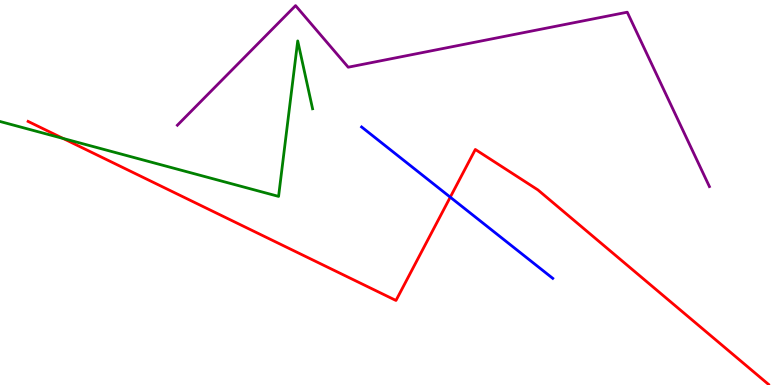[{'lines': ['blue', 'red'], 'intersections': [{'x': 5.81, 'y': 4.88}]}, {'lines': ['green', 'red'], 'intersections': [{'x': 0.815, 'y': 6.4}]}, {'lines': ['purple', 'red'], 'intersections': []}, {'lines': ['blue', 'green'], 'intersections': []}, {'lines': ['blue', 'purple'], 'intersections': []}, {'lines': ['green', 'purple'], 'intersections': []}]